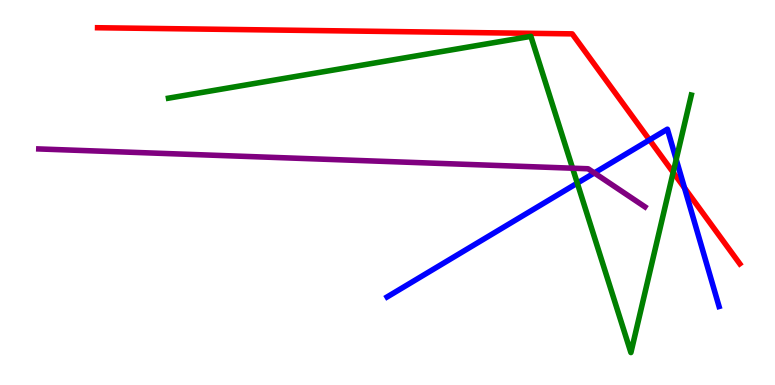[{'lines': ['blue', 'red'], 'intersections': [{'x': 8.38, 'y': 6.37}, {'x': 8.83, 'y': 5.12}]}, {'lines': ['green', 'red'], 'intersections': [{'x': 8.69, 'y': 5.52}]}, {'lines': ['purple', 'red'], 'intersections': []}, {'lines': ['blue', 'green'], 'intersections': [{'x': 7.45, 'y': 5.24}, {'x': 8.73, 'y': 5.86}]}, {'lines': ['blue', 'purple'], 'intersections': [{'x': 7.67, 'y': 5.51}]}, {'lines': ['green', 'purple'], 'intersections': [{'x': 7.39, 'y': 5.63}]}]